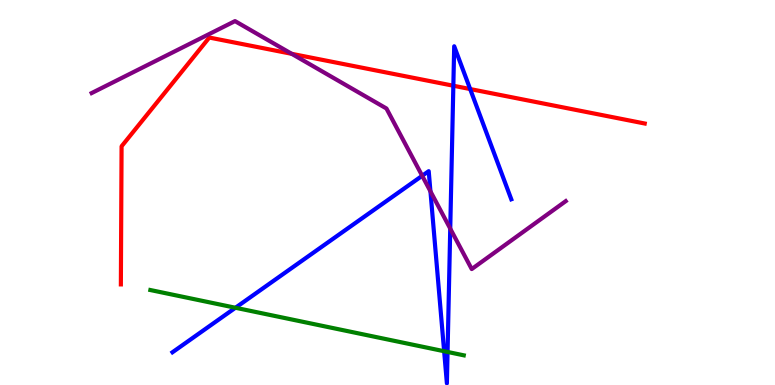[{'lines': ['blue', 'red'], 'intersections': [{'x': 5.85, 'y': 7.77}, {'x': 6.07, 'y': 7.69}]}, {'lines': ['green', 'red'], 'intersections': []}, {'lines': ['purple', 'red'], 'intersections': [{'x': 3.76, 'y': 8.6}]}, {'lines': ['blue', 'green'], 'intersections': [{'x': 3.04, 'y': 2.01}, {'x': 5.73, 'y': 0.877}, {'x': 5.78, 'y': 0.858}]}, {'lines': ['blue', 'purple'], 'intersections': [{'x': 5.45, 'y': 5.43}, {'x': 5.55, 'y': 5.03}, {'x': 5.81, 'y': 4.06}]}, {'lines': ['green', 'purple'], 'intersections': []}]